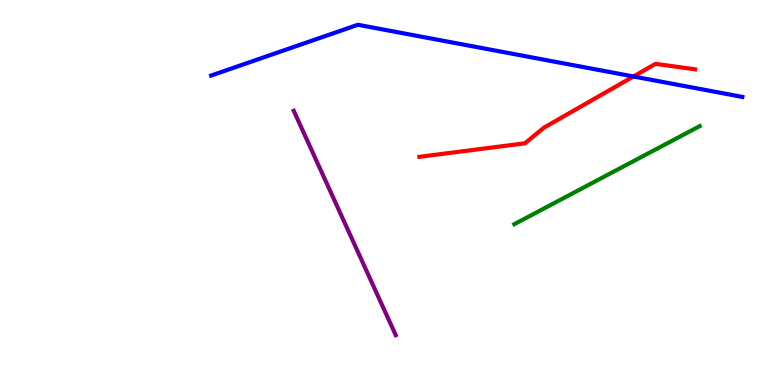[{'lines': ['blue', 'red'], 'intersections': [{'x': 8.17, 'y': 8.01}]}, {'lines': ['green', 'red'], 'intersections': []}, {'lines': ['purple', 'red'], 'intersections': []}, {'lines': ['blue', 'green'], 'intersections': []}, {'lines': ['blue', 'purple'], 'intersections': []}, {'lines': ['green', 'purple'], 'intersections': []}]